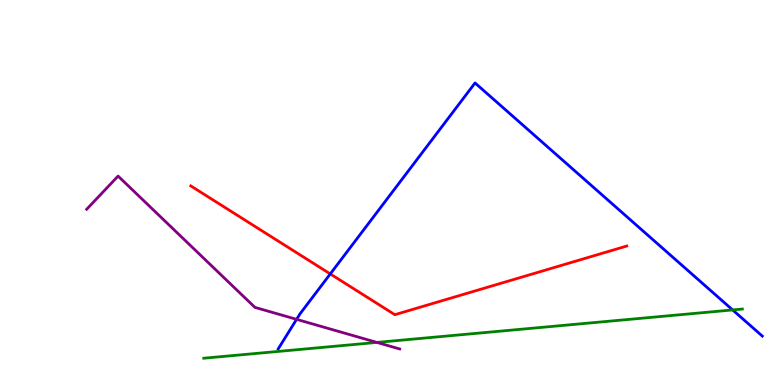[{'lines': ['blue', 'red'], 'intersections': [{'x': 4.26, 'y': 2.88}]}, {'lines': ['green', 'red'], 'intersections': []}, {'lines': ['purple', 'red'], 'intersections': []}, {'lines': ['blue', 'green'], 'intersections': [{'x': 9.45, 'y': 1.95}]}, {'lines': ['blue', 'purple'], 'intersections': [{'x': 3.83, 'y': 1.71}]}, {'lines': ['green', 'purple'], 'intersections': [{'x': 4.86, 'y': 1.11}]}]